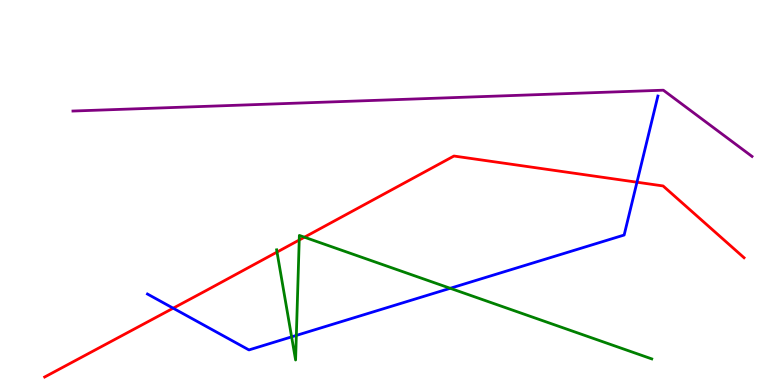[{'lines': ['blue', 'red'], 'intersections': [{'x': 2.23, 'y': 1.99}, {'x': 8.22, 'y': 5.27}]}, {'lines': ['green', 'red'], 'intersections': [{'x': 3.57, 'y': 3.45}, {'x': 3.86, 'y': 3.77}, {'x': 3.93, 'y': 3.84}]}, {'lines': ['purple', 'red'], 'intersections': []}, {'lines': ['blue', 'green'], 'intersections': [{'x': 3.76, 'y': 1.25}, {'x': 3.82, 'y': 1.29}, {'x': 5.81, 'y': 2.51}]}, {'lines': ['blue', 'purple'], 'intersections': []}, {'lines': ['green', 'purple'], 'intersections': []}]